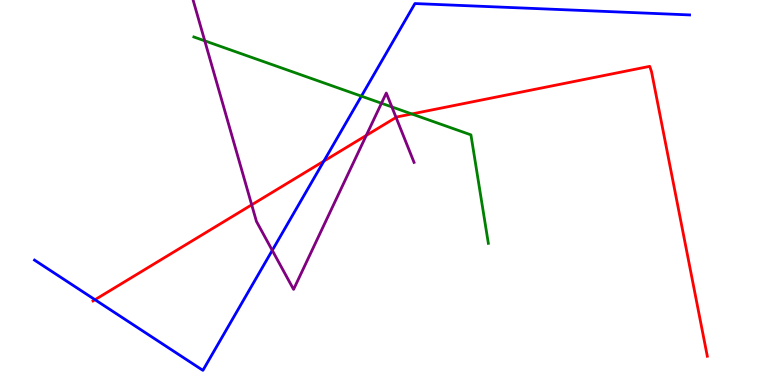[{'lines': ['blue', 'red'], 'intersections': [{'x': 1.23, 'y': 2.22}, {'x': 4.18, 'y': 5.82}]}, {'lines': ['green', 'red'], 'intersections': [{'x': 5.31, 'y': 7.04}]}, {'lines': ['purple', 'red'], 'intersections': [{'x': 3.25, 'y': 4.68}, {'x': 4.73, 'y': 6.48}, {'x': 5.11, 'y': 6.95}]}, {'lines': ['blue', 'green'], 'intersections': [{'x': 4.66, 'y': 7.5}]}, {'lines': ['blue', 'purple'], 'intersections': [{'x': 3.51, 'y': 3.5}]}, {'lines': ['green', 'purple'], 'intersections': [{'x': 2.64, 'y': 8.94}, {'x': 4.92, 'y': 7.32}, {'x': 5.06, 'y': 7.22}]}]